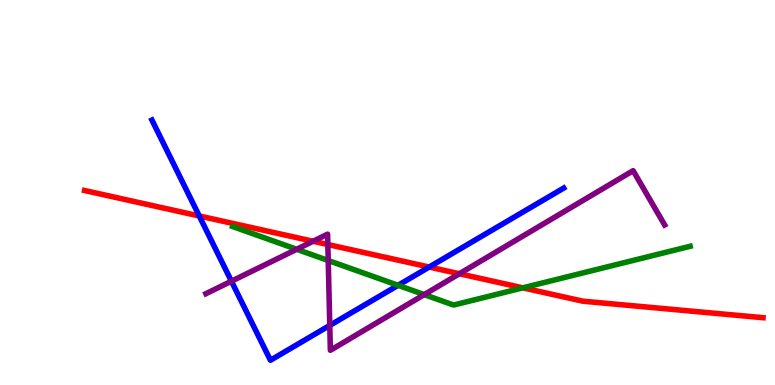[{'lines': ['blue', 'red'], 'intersections': [{'x': 2.57, 'y': 4.39}, {'x': 5.54, 'y': 3.06}]}, {'lines': ['green', 'red'], 'intersections': [{'x': 6.75, 'y': 2.52}]}, {'lines': ['purple', 'red'], 'intersections': [{'x': 4.04, 'y': 3.73}, {'x': 4.23, 'y': 3.65}, {'x': 5.93, 'y': 2.89}]}, {'lines': ['blue', 'green'], 'intersections': [{'x': 5.14, 'y': 2.59}]}, {'lines': ['blue', 'purple'], 'intersections': [{'x': 2.99, 'y': 2.7}, {'x': 4.26, 'y': 1.55}]}, {'lines': ['green', 'purple'], 'intersections': [{'x': 3.83, 'y': 3.53}, {'x': 4.24, 'y': 3.23}, {'x': 5.47, 'y': 2.35}]}]